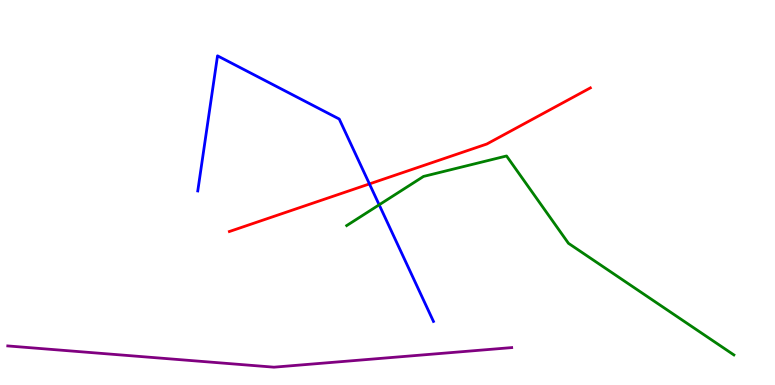[{'lines': ['blue', 'red'], 'intersections': [{'x': 4.77, 'y': 5.22}]}, {'lines': ['green', 'red'], 'intersections': []}, {'lines': ['purple', 'red'], 'intersections': []}, {'lines': ['blue', 'green'], 'intersections': [{'x': 4.89, 'y': 4.68}]}, {'lines': ['blue', 'purple'], 'intersections': []}, {'lines': ['green', 'purple'], 'intersections': []}]